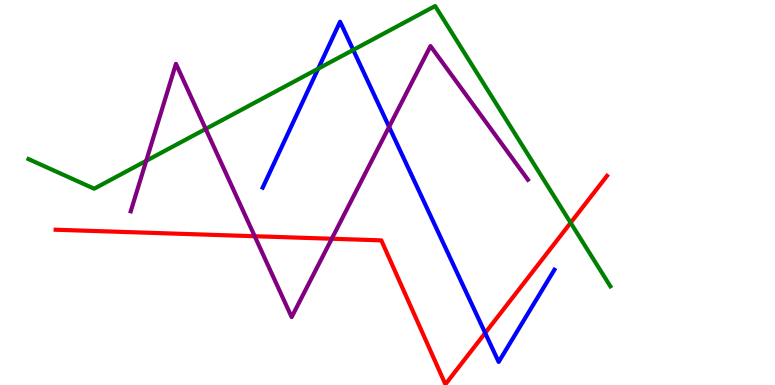[{'lines': ['blue', 'red'], 'intersections': [{'x': 6.26, 'y': 1.35}]}, {'lines': ['green', 'red'], 'intersections': [{'x': 7.36, 'y': 4.21}]}, {'lines': ['purple', 'red'], 'intersections': [{'x': 3.29, 'y': 3.86}, {'x': 4.28, 'y': 3.8}]}, {'lines': ['blue', 'green'], 'intersections': [{'x': 4.11, 'y': 8.22}, {'x': 4.56, 'y': 8.7}]}, {'lines': ['blue', 'purple'], 'intersections': [{'x': 5.02, 'y': 6.7}]}, {'lines': ['green', 'purple'], 'intersections': [{'x': 1.89, 'y': 5.82}, {'x': 2.65, 'y': 6.65}]}]